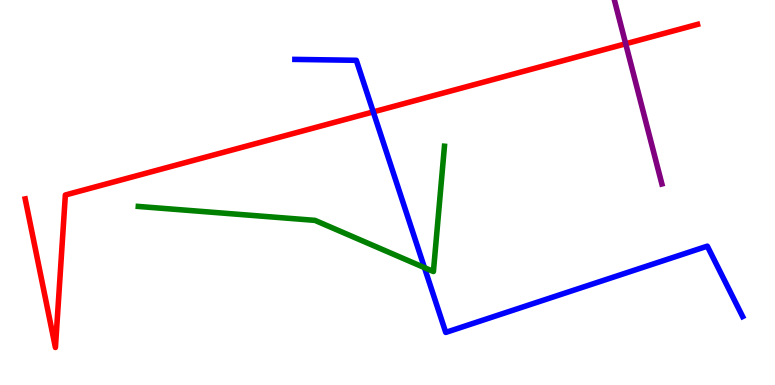[{'lines': ['blue', 'red'], 'intersections': [{'x': 4.82, 'y': 7.09}]}, {'lines': ['green', 'red'], 'intersections': []}, {'lines': ['purple', 'red'], 'intersections': [{'x': 8.07, 'y': 8.86}]}, {'lines': ['blue', 'green'], 'intersections': [{'x': 5.48, 'y': 3.05}]}, {'lines': ['blue', 'purple'], 'intersections': []}, {'lines': ['green', 'purple'], 'intersections': []}]